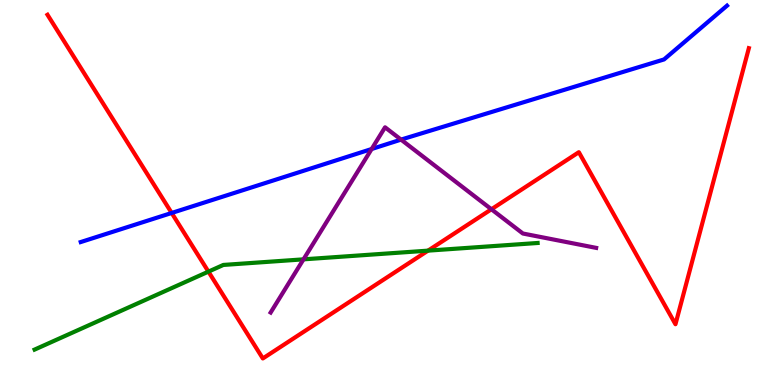[{'lines': ['blue', 'red'], 'intersections': [{'x': 2.22, 'y': 4.47}]}, {'lines': ['green', 'red'], 'intersections': [{'x': 2.69, 'y': 2.94}, {'x': 5.52, 'y': 3.49}]}, {'lines': ['purple', 'red'], 'intersections': [{'x': 6.34, 'y': 4.56}]}, {'lines': ['blue', 'green'], 'intersections': []}, {'lines': ['blue', 'purple'], 'intersections': [{'x': 4.8, 'y': 6.13}, {'x': 5.17, 'y': 6.37}]}, {'lines': ['green', 'purple'], 'intersections': [{'x': 3.92, 'y': 3.26}]}]